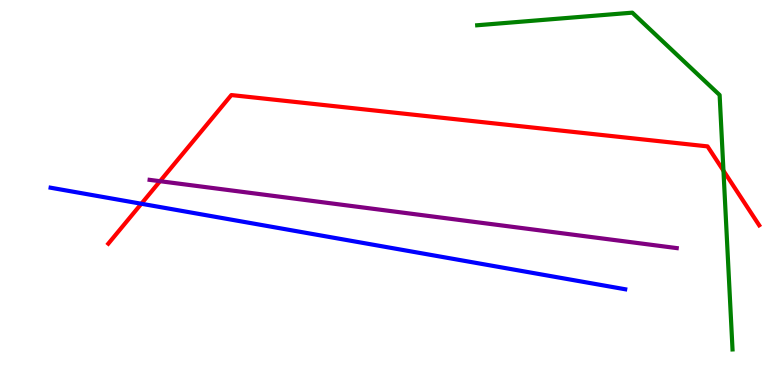[{'lines': ['blue', 'red'], 'intersections': [{'x': 1.82, 'y': 4.71}]}, {'lines': ['green', 'red'], 'intersections': [{'x': 9.33, 'y': 5.57}]}, {'lines': ['purple', 'red'], 'intersections': [{'x': 2.06, 'y': 5.29}]}, {'lines': ['blue', 'green'], 'intersections': []}, {'lines': ['blue', 'purple'], 'intersections': []}, {'lines': ['green', 'purple'], 'intersections': []}]